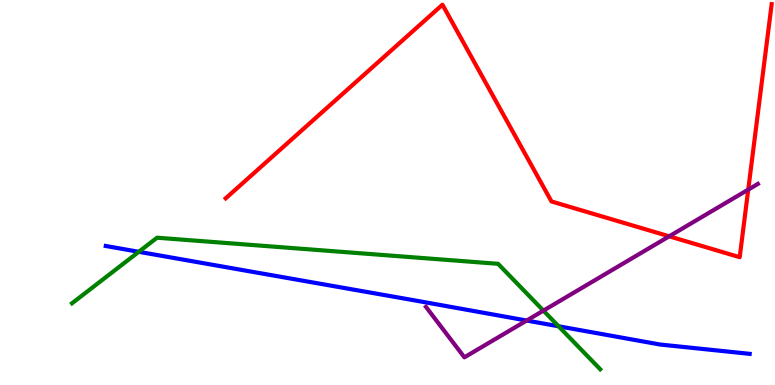[{'lines': ['blue', 'red'], 'intersections': []}, {'lines': ['green', 'red'], 'intersections': []}, {'lines': ['purple', 'red'], 'intersections': [{'x': 8.63, 'y': 3.86}, {'x': 9.65, 'y': 5.08}]}, {'lines': ['blue', 'green'], 'intersections': [{'x': 1.79, 'y': 3.46}, {'x': 7.21, 'y': 1.53}]}, {'lines': ['blue', 'purple'], 'intersections': [{'x': 6.8, 'y': 1.67}]}, {'lines': ['green', 'purple'], 'intersections': [{'x': 7.01, 'y': 1.93}]}]